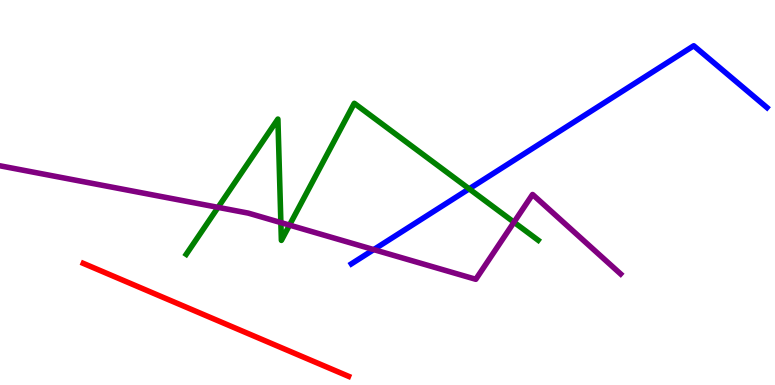[{'lines': ['blue', 'red'], 'intersections': []}, {'lines': ['green', 'red'], 'intersections': []}, {'lines': ['purple', 'red'], 'intersections': []}, {'lines': ['blue', 'green'], 'intersections': [{'x': 6.05, 'y': 5.1}]}, {'lines': ['blue', 'purple'], 'intersections': [{'x': 4.82, 'y': 3.52}]}, {'lines': ['green', 'purple'], 'intersections': [{'x': 2.81, 'y': 4.61}, {'x': 3.62, 'y': 4.22}, {'x': 3.74, 'y': 4.15}, {'x': 6.63, 'y': 4.23}]}]